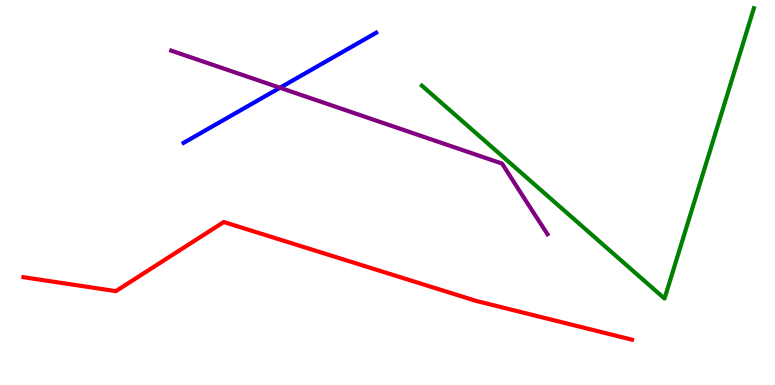[{'lines': ['blue', 'red'], 'intersections': []}, {'lines': ['green', 'red'], 'intersections': []}, {'lines': ['purple', 'red'], 'intersections': []}, {'lines': ['blue', 'green'], 'intersections': []}, {'lines': ['blue', 'purple'], 'intersections': [{'x': 3.61, 'y': 7.72}]}, {'lines': ['green', 'purple'], 'intersections': []}]